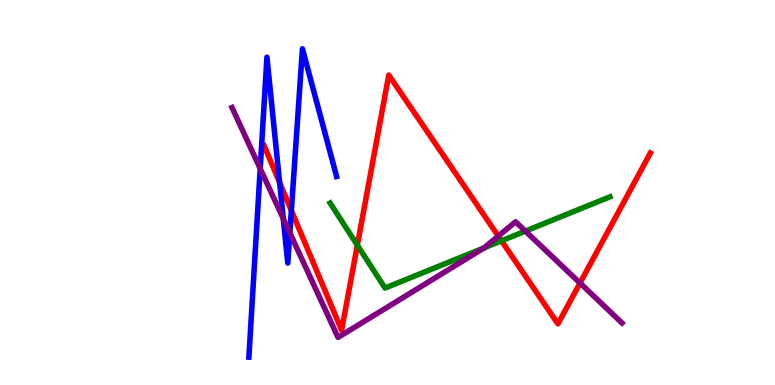[{'lines': ['blue', 'red'], 'intersections': [{'x': 3.61, 'y': 5.26}, {'x': 3.76, 'y': 4.53}]}, {'lines': ['green', 'red'], 'intersections': [{'x': 4.61, 'y': 3.63}, {'x': 6.47, 'y': 3.75}]}, {'lines': ['purple', 'red'], 'intersections': [{'x': 6.43, 'y': 3.87}, {'x': 7.48, 'y': 2.65}]}, {'lines': ['blue', 'green'], 'intersections': []}, {'lines': ['blue', 'purple'], 'intersections': [{'x': 3.36, 'y': 5.62}, {'x': 3.66, 'y': 4.32}, {'x': 3.74, 'y': 3.95}]}, {'lines': ['green', 'purple'], 'intersections': [{'x': 6.25, 'y': 3.56}, {'x': 6.78, 'y': 4.0}]}]